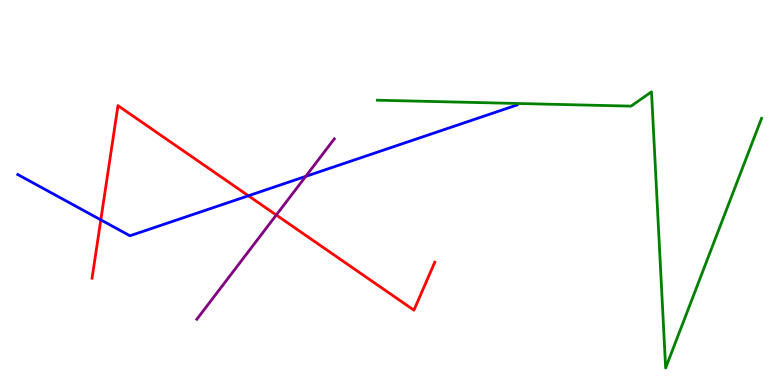[{'lines': ['blue', 'red'], 'intersections': [{'x': 1.3, 'y': 4.29}, {'x': 3.21, 'y': 4.92}]}, {'lines': ['green', 'red'], 'intersections': []}, {'lines': ['purple', 'red'], 'intersections': [{'x': 3.56, 'y': 4.42}]}, {'lines': ['blue', 'green'], 'intersections': []}, {'lines': ['blue', 'purple'], 'intersections': [{'x': 3.94, 'y': 5.42}]}, {'lines': ['green', 'purple'], 'intersections': []}]